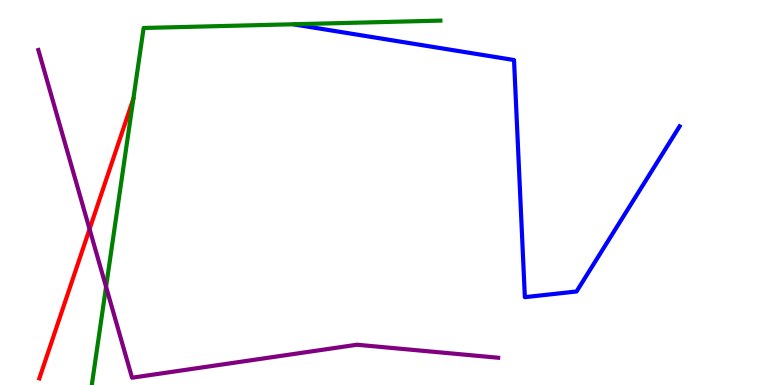[{'lines': ['blue', 'red'], 'intersections': []}, {'lines': ['green', 'red'], 'intersections': [{'x': 1.72, 'y': 7.43}]}, {'lines': ['purple', 'red'], 'intersections': [{'x': 1.16, 'y': 4.05}]}, {'lines': ['blue', 'green'], 'intersections': []}, {'lines': ['blue', 'purple'], 'intersections': []}, {'lines': ['green', 'purple'], 'intersections': [{'x': 1.37, 'y': 2.55}]}]